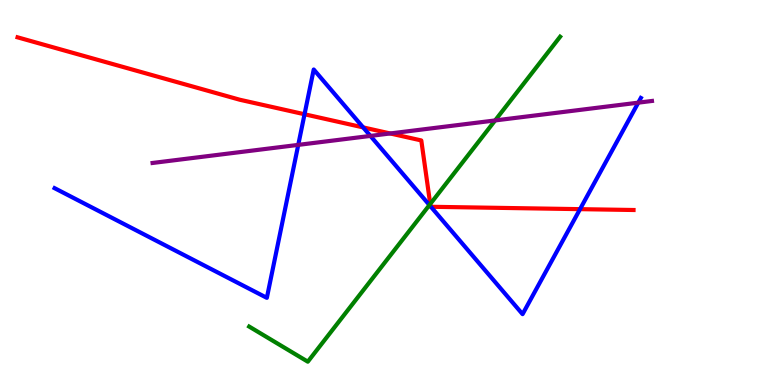[{'lines': ['blue', 'red'], 'intersections': [{'x': 3.93, 'y': 7.03}, {'x': 4.69, 'y': 6.69}, {'x': 5.56, 'y': 4.64}, {'x': 5.56, 'y': 4.63}, {'x': 7.48, 'y': 4.57}]}, {'lines': ['green', 'red'], 'intersections': [{'x': 5.55, 'y': 4.7}]}, {'lines': ['purple', 'red'], 'intersections': [{'x': 5.03, 'y': 6.53}]}, {'lines': ['blue', 'green'], 'intersections': [{'x': 5.54, 'y': 4.67}]}, {'lines': ['blue', 'purple'], 'intersections': [{'x': 3.85, 'y': 6.24}, {'x': 4.78, 'y': 6.47}, {'x': 8.24, 'y': 7.33}]}, {'lines': ['green', 'purple'], 'intersections': [{'x': 6.39, 'y': 6.87}]}]